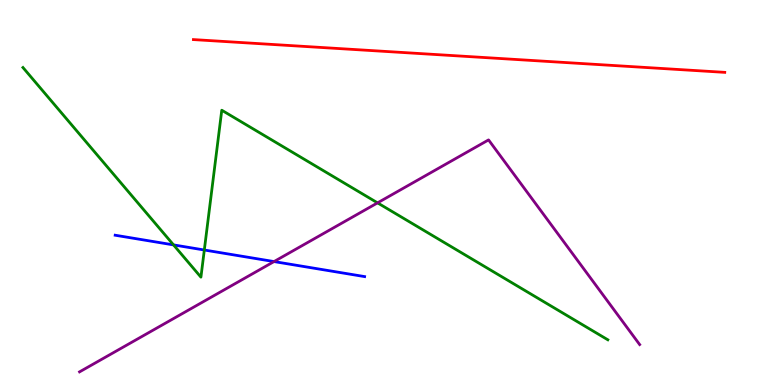[{'lines': ['blue', 'red'], 'intersections': []}, {'lines': ['green', 'red'], 'intersections': []}, {'lines': ['purple', 'red'], 'intersections': []}, {'lines': ['blue', 'green'], 'intersections': [{'x': 2.24, 'y': 3.64}, {'x': 2.64, 'y': 3.51}]}, {'lines': ['blue', 'purple'], 'intersections': [{'x': 3.54, 'y': 3.21}]}, {'lines': ['green', 'purple'], 'intersections': [{'x': 4.87, 'y': 4.73}]}]